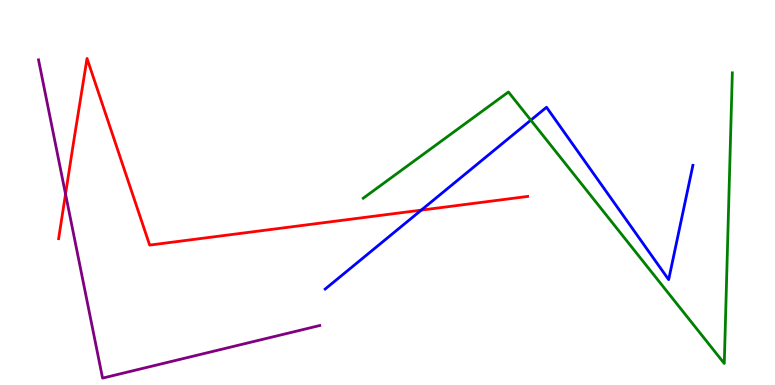[{'lines': ['blue', 'red'], 'intersections': [{'x': 5.44, 'y': 4.54}]}, {'lines': ['green', 'red'], 'intersections': []}, {'lines': ['purple', 'red'], 'intersections': [{'x': 0.846, 'y': 4.96}]}, {'lines': ['blue', 'green'], 'intersections': [{'x': 6.85, 'y': 6.88}]}, {'lines': ['blue', 'purple'], 'intersections': []}, {'lines': ['green', 'purple'], 'intersections': []}]